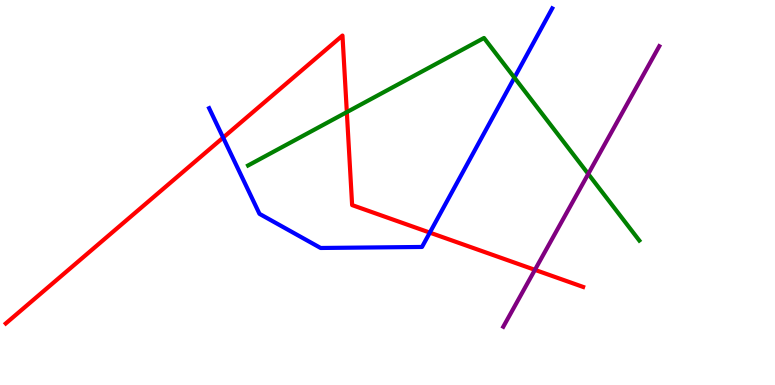[{'lines': ['blue', 'red'], 'intersections': [{'x': 2.88, 'y': 6.43}, {'x': 5.55, 'y': 3.96}]}, {'lines': ['green', 'red'], 'intersections': [{'x': 4.48, 'y': 7.09}]}, {'lines': ['purple', 'red'], 'intersections': [{'x': 6.9, 'y': 2.99}]}, {'lines': ['blue', 'green'], 'intersections': [{'x': 6.64, 'y': 7.98}]}, {'lines': ['blue', 'purple'], 'intersections': []}, {'lines': ['green', 'purple'], 'intersections': [{'x': 7.59, 'y': 5.48}]}]